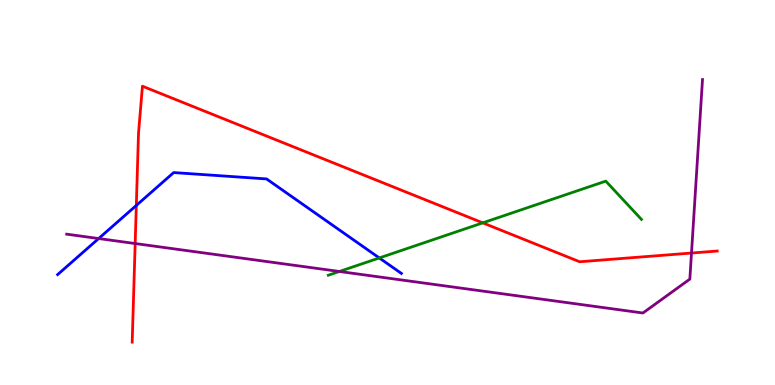[{'lines': ['blue', 'red'], 'intersections': [{'x': 1.76, 'y': 4.66}]}, {'lines': ['green', 'red'], 'intersections': [{'x': 6.23, 'y': 4.21}]}, {'lines': ['purple', 'red'], 'intersections': [{'x': 1.74, 'y': 3.67}, {'x': 8.92, 'y': 3.43}]}, {'lines': ['blue', 'green'], 'intersections': [{'x': 4.89, 'y': 3.3}]}, {'lines': ['blue', 'purple'], 'intersections': [{'x': 1.27, 'y': 3.8}]}, {'lines': ['green', 'purple'], 'intersections': [{'x': 4.38, 'y': 2.95}]}]